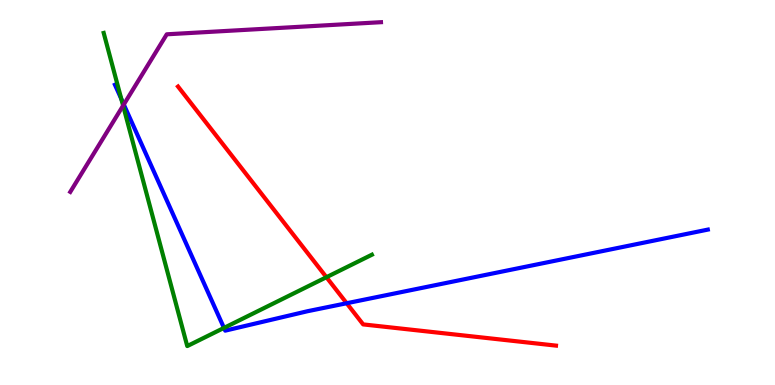[{'lines': ['blue', 'red'], 'intersections': [{'x': 4.47, 'y': 2.12}]}, {'lines': ['green', 'red'], 'intersections': [{'x': 4.21, 'y': 2.8}]}, {'lines': ['purple', 'red'], 'intersections': []}, {'lines': ['blue', 'green'], 'intersections': [{'x': 1.57, 'y': 7.43}, {'x': 2.89, 'y': 1.48}]}, {'lines': ['blue', 'purple'], 'intersections': [{'x': 1.6, 'y': 7.29}]}, {'lines': ['green', 'purple'], 'intersections': [{'x': 1.59, 'y': 7.26}]}]